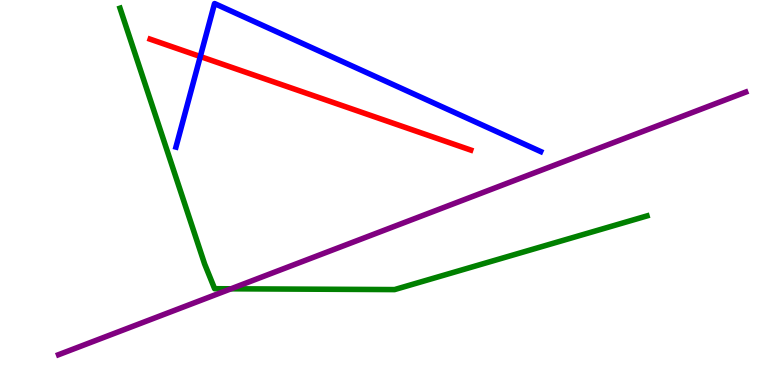[{'lines': ['blue', 'red'], 'intersections': [{'x': 2.58, 'y': 8.53}]}, {'lines': ['green', 'red'], 'intersections': []}, {'lines': ['purple', 'red'], 'intersections': []}, {'lines': ['blue', 'green'], 'intersections': []}, {'lines': ['blue', 'purple'], 'intersections': []}, {'lines': ['green', 'purple'], 'intersections': [{'x': 2.98, 'y': 2.5}]}]